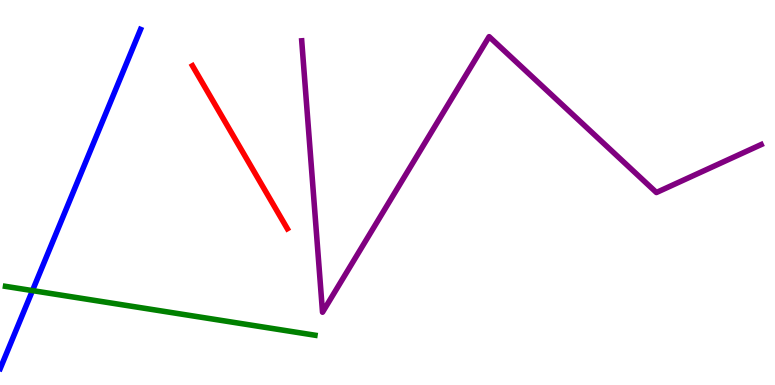[{'lines': ['blue', 'red'], 'intersections': []}, {'lines': ['green', 'red'], 'intersections': []}, {'lines': ['purple', 'red'], 'intersections': []}, {'lines': ['blue', 'green'], 'intersections': [{'x': 0.419, 'y': 2.45}]}, {'lines': ['blue', 'purple'], 'intersections': []}, {'lines': ['green', 'purple'], 'intersections': []}]